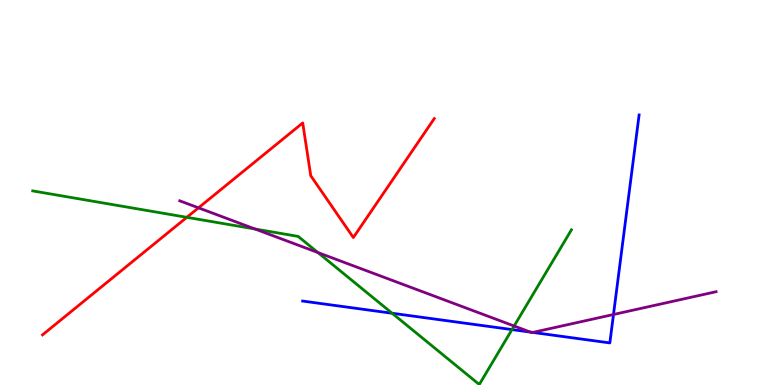[{'lines': ['blue', 'red'], 'intersections': []}, {'lines': ['green', 'red'], 'intersections': [{'x': 2.41, 'y': 4.36}]}, {'lines': ['purple', 'red'], 'intersections': [{'x': 2.56, 'y': 4.6}]}, {'lines': ['blue', 'green'], 'intersections': [{'x': 5.06, 'y': 1.86}, {'x': 6.61, 'y': 1.44}]}, {'lines': ['blue', 'purple'], 'intersections': [{'x': 6.84, 'y': 1.37}, {'x': 6.87, 'y': 1.37}, {'x': 7.92, 'y': 1.83}]}, {'lines': ['green', 'purple'], 'intersections': [{'x': 3.29, 'y': 4.05}, {'x': 4.1, 'y': 3.44}, {'x': 6.63, 'y': 1.53}]}]